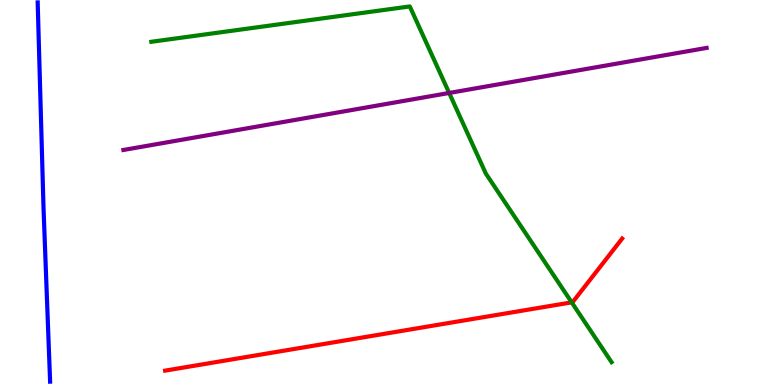[{'lines': ['blue', 'red'], 'intersections': []}, {'lines': ['green', 'red'], 'intersections': [{'x': 7.38, 'y': 2.15}]}, {'lines': ['purple', 'red'], 'intersections': []}, {'lines': ['blue', 'green'], 'intersections': []}, {'lines': ['blue', 'purple'], 'intersections': []}, {'lines': ['green', 'purple'], 'intersections': [{'x': 5.8, 'y': 7.59}]}]